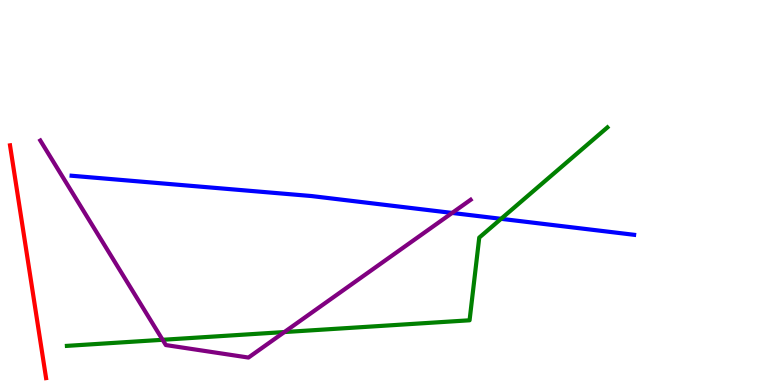[{'lines': ['blue', 'red'], 'intersections': []}, {'lines': ['green', 'red'], 'intersections': []}, {'lines': ['purple', 'red'], 'intersections': []}, {'lines': ['blue', 'green'], 'intersections': [{'x': 6.47, 'y': 4.32}]}, {'lines': ['blue', 'purple'], 'intersections': [{'x': 5.83, 'y': 4.47}]}, {'lines': ['green', 'purple'], 'intersections': [{'x': 2.1, 'y': 1.17}, {'x': 3.67, 'y': 1.38}]}]